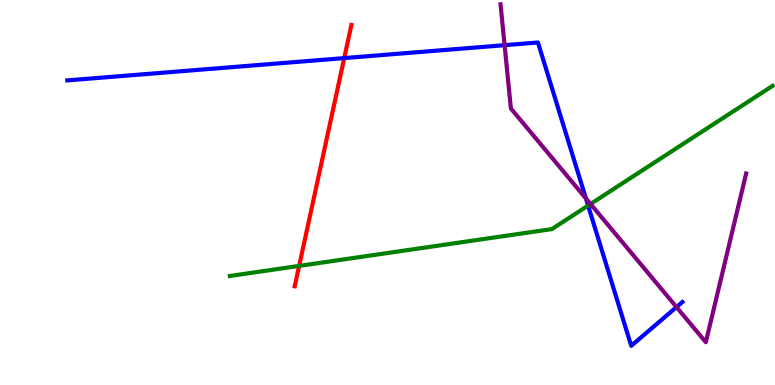[{'lines': ['blue', 'red'], 'intersections': [{'x': 4.44, 'y': 8.49}]}, {'lines': ['green', 'red'], 'intersections': [{'x': 3.86, 'y': 3.09}]}, {'lines': ['purple', 'red'], 'intersections': []}, {'lines': ['blue', 'green'], 'intersections': [{'x': 7.59, 'y': 4.66}]}, {'lines': ['blue', 'purple'], 'intersections': [{'x': 6.51, 'y': 8.83}, {'x': 7.56, 'y': 4.85}, {'x': 8.73, 'y': 2.02}]}, {'lines': ['green', 'purple'], 'intersections': [{'x': 7.62, 'y': 4.7}]}]